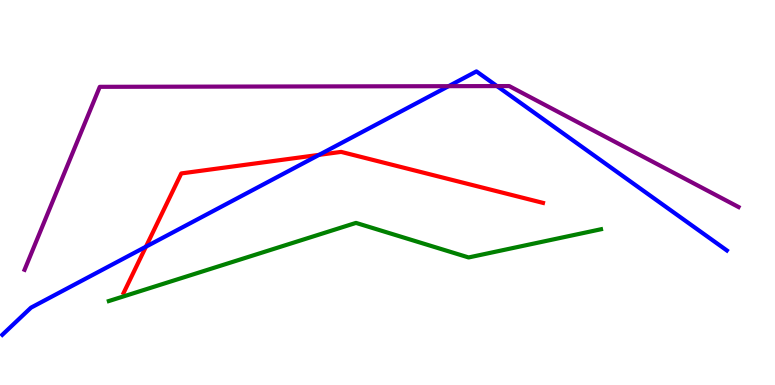[{'lines': ['blue', 'red'], 'intersections': [{'x': 1.88, 'y': 3.59}, {'x': 4.12, 'y': 5.98}]}, {'lines': ['green', 'red'], 'intersections': []}, {'lines': ['purple', 'red'], 'intersections': []}, {'lines': ['blue', 'green'], 'intersections': []}, {'lines': ['blue', 'purple'], 'intersections': [{'x': 5.79, 'y': 7.76}, {'x': 6.41, 'y': 7.76}]}, {'lines': ['green', 'purple'], 'intersections': []}]